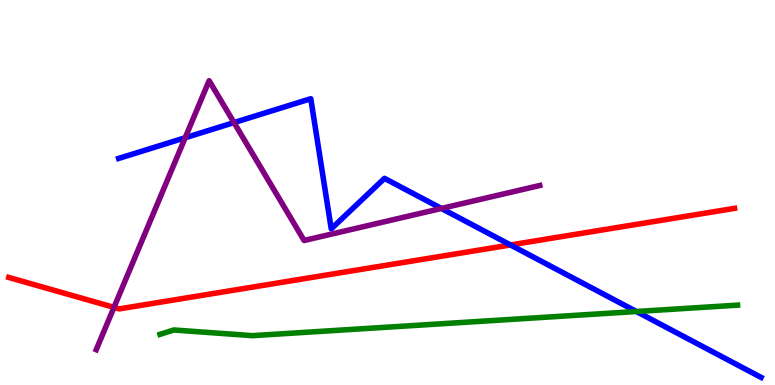[{'lines': ['blue', 'red'], 'intersections': [{'x': 6.59, 'y': 3.64}]}, {'lines': ['green', 'red'], 'intersections': []}, {'lines': ['purple', 'red'], 'intersections': [{'x': 1.47, 'y': 2.02}]}, {'lines': ['blue', 'green'], 'intersections': [{'x': 8.21, 'y': 1.91}]}, {'lines': ['blue', 'purple'], 'intersections': [{'x': 2.39, 'y': 6.42}, {'x': 3.02, 'y': 6.82}, {'x': 5.7, 'y': 4.59}]}, {'lines': ['green', 'purple'], 'intersections': []}]